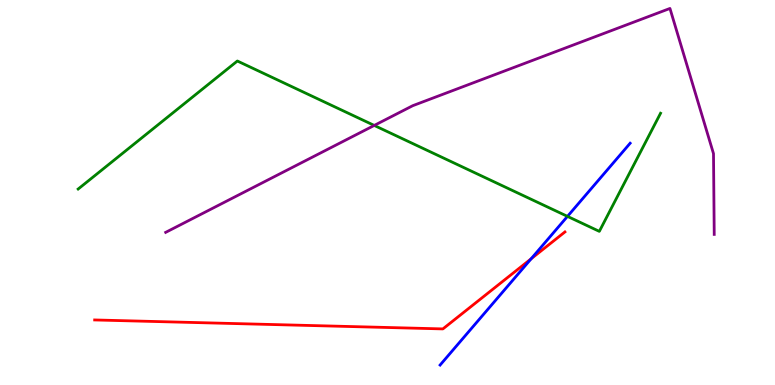[{'lines': ['blue', 'red'], 'intersections': [{'x': 6.85, 'y': 3.28}]}, {'lines': ['green', 'red'], 'intersections': []}, {'lines': ['purple', 'red'], 'intersections': []}, {'lines': ['blue', 'green'], 'intersections': [{'x': 7.32, 'y': 4.38}]}, {'lines': ['blue', 'purple'], 'intersections': []}, {'lines': ['green', 'purple'], 'intersections': [{'x': 4.83, 'y': 6.74}]}]